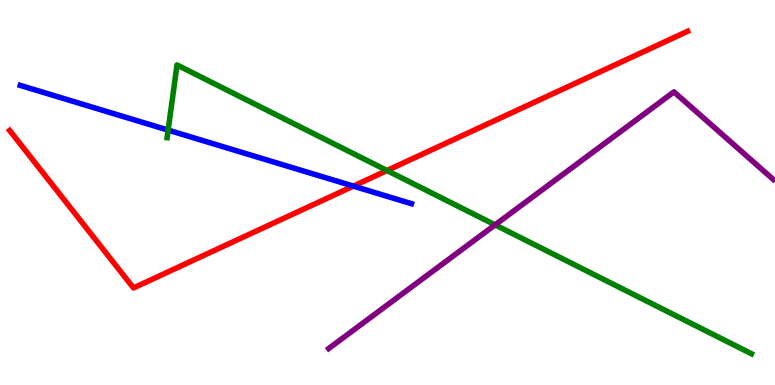[{'lines': ['blue', 'red'], 'intersections': [{'x': 4.56, 'y': 5.17}]}, {'lines': ['green', 'red'], 'intersections': [{'x': 4.99, 'y': 5.57}]}, {'lines': ['purple', 'red'], 'intersections': []}, {'lines': ['blue', 'green'], 'intersections': [{'x': 2.17, 'y': 6.62}]}, {'lines': ['blue', 'purple'], 'intersections': []}, {'lines': ['green', 'purple'], 'intersections': [{'x': 6.39, 'y': 4.16}]}]